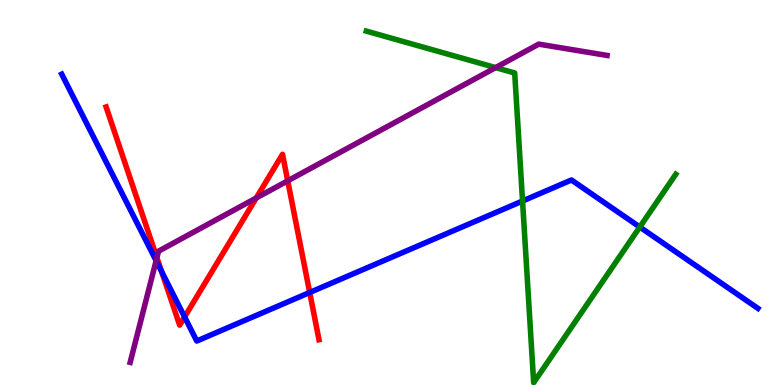[{'lines': ['blue', 'red'], 'intersections': [{'x': 2.08, 'y': 2.95}, {'x': 2.38, 'y': 1.77}, {'x': 4.0, 'y': 2.4}]}, {'lines': ['green', 'red'], 'intersections': []}, {'lines': ['purple', 'red'], 'intersections': [{'x': 2.02, 'y': 3.31}, {'x': 3.31, 'y': 4.86}, {'x': 3.71, 'y': 5.3}]}, {'lines': ['blue', 'green'], 'intersections': [{'x': 6.74, 'y': 4.78}, {'x': 8.26, 'y': 4.1}]}, {'lines': ['blue', 'purple'], 'intersections': [{'x': 2.01, 'y': 3.23}]}, {'lines': ['green', 'purple'], 'intersections': [{'x': 6.4, 'y': 8.24}]}]